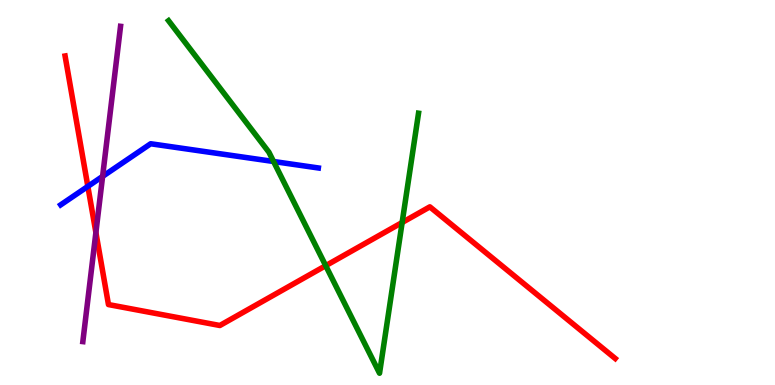[{'lines': ['blue', 'red'], 'intersections': [{'x': 1.13, 'y': 5.16}]}, {'lines': ['green', 'red'], 'intersections': [{'x': 4.2, 'y': 3.1}, {'x': 5.19, 'y': 4.22}]}, {'lines': ['purple', 'red'], 'intersections': [{'x': 1.24, 'y': 3.96}]}, {'lines': ['blue', 'green'], 'intersections': [{'x': 3.53, 'y': 5.81}]}, {'lines': ['blue', 'purple'], 'intersections': [{'x': 1.32, 'y': 5.42}]}, {'lines': ['green', 'purple'], 'intersections': []}]